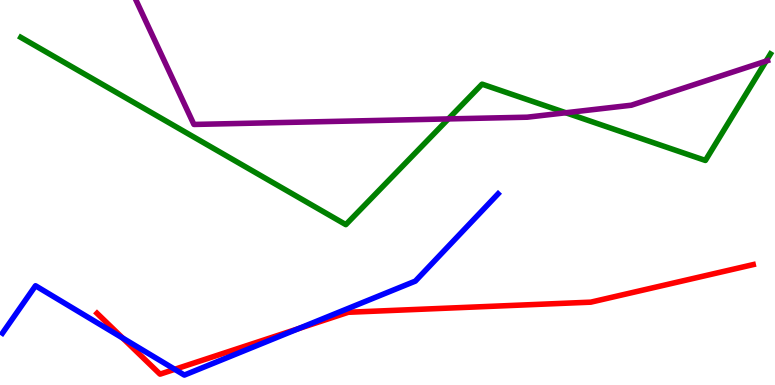[{'lines': ['blue', 'red'], 'intersections': [{'x': 1.58, 'y': 1.22}, {'x': 2.25, 'y': 0.407}, {'x': 3.85, 'y': 1.46}]}, {'lines': ['green', 'red'], 'intersections': []}, {'lines': ['purple', 'red'], 'intersections': []}, {'lines': ['blue', 'green'], 'intersections': []}, {'lines': ['blue', 'purple'], 'intersections': []}, {'lines': ['green', 'purple'], 'intersections': [{'x': 5.79, 'y': 6.91}, {'x': 7.3, 'y': 7.07}, {'x': 9.88, 'y': 8.41}]}]